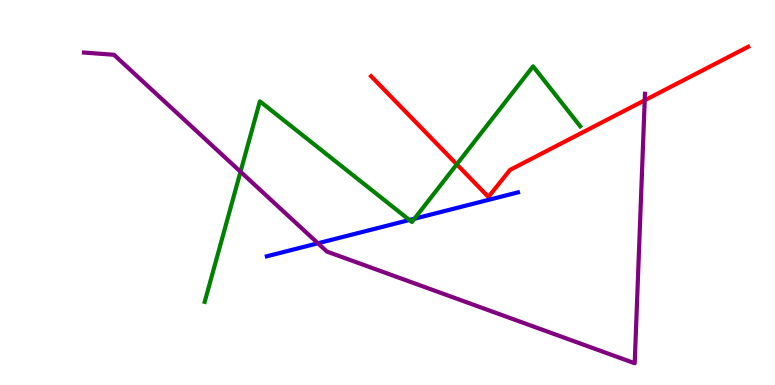[{'lines': ['blue', 'red'], 'intersections': []}, {'lines': ['green', 'red'], 'intersections': [{'x': 5.89, 'y': 5.73}]}, {'lines': ['purple', 'red'], 'intersections': [{'x': 8.32, 'y': 7.4}]}, {'lines': ['blue', 'green'], 'intersections': [{'x': 5.28, 'y': 4.29}, {'x': 5.35, 'y': 4.32}]}, {'lines': ['blue', 'purple'], 'intersections': [{'x': 4.1, 'y': 3.68}]}, {'lines': ['green', 'purple'], 'intersections': [{'x': 3.1, 'y': 5.54}]}]